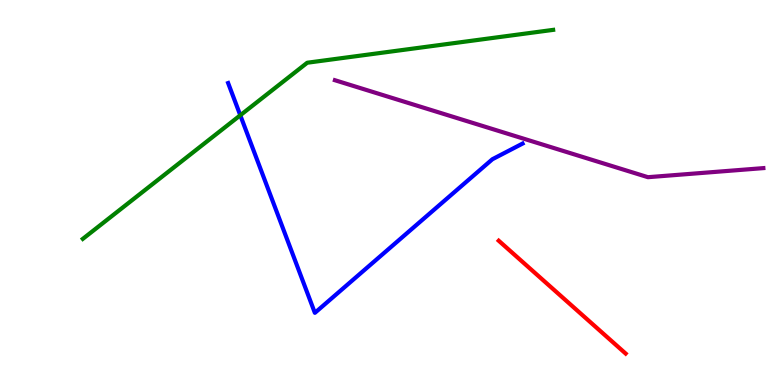[{'lines': ['blue', 'red'], 'intersections': []}, {'lines': ['green', 'red'], 'intersections': []}, {'lines': ['purple', 'red'], 'intersections': []}, {'lines': ['blue', 'green'], 'intersections': [{'x': 3.1, 'y': 7.01}]}, {'lines': ['blue', 'purple'], 'intersections': []}, {'lines': ['green', 'purple'], 'intersections': []}]